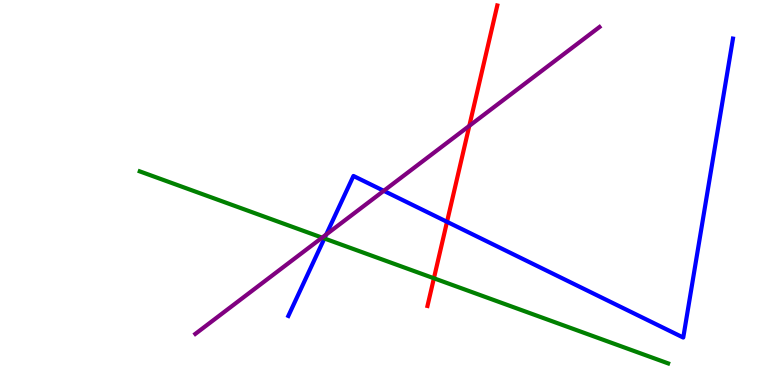[{'lines': ['blue', 'red'], 'intersections': [{'x': 5.77, 'y': 4.24}]}, {'lines': ['green', 'red'], 'intersections': [{'x': 5.6, 'y': 2.77}]}, {'lines': ['purple', 'red'], 'intersections': [{'x': 6.06, 'y': 6.73}]}, {'lines': ['blue', 'green'], 'intersections': [{'x': 4.19, 'y': 3.81}]}, {'lines': ['blue', 'purple'], 'intersections': [{'x': 4.21, 'y': 3.91}, {'x': 4.95, 'y': 5.04}]}, {'lines': ['green', 'purple'], 'intersections': [{'x': 4.16, 'y': 3.83}]}]